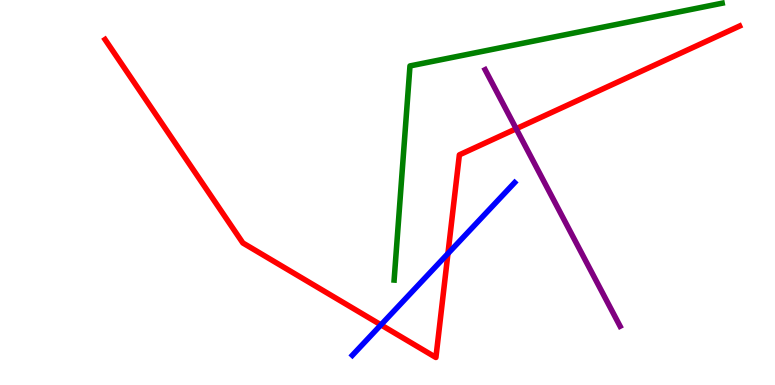[{'lines': ['blue', 'red'], 'intersections': [{'x': 4.92, 'y': 1.56}, {'x': 5.78, 'y': 3.41}]}, {'lines': ['green', 'red'], 'intersections': []}, {'lines': ['purple', 'red'], 'intersections': [{'x': 6.66, 'y': 6.66}]}, {'lines': ['blue', 'green'], 'intersections': []}, {'lines': ['blue', 'purple'], 'intersections': []}, {'lines': ['green', 'purple'], 'intersections': []}]